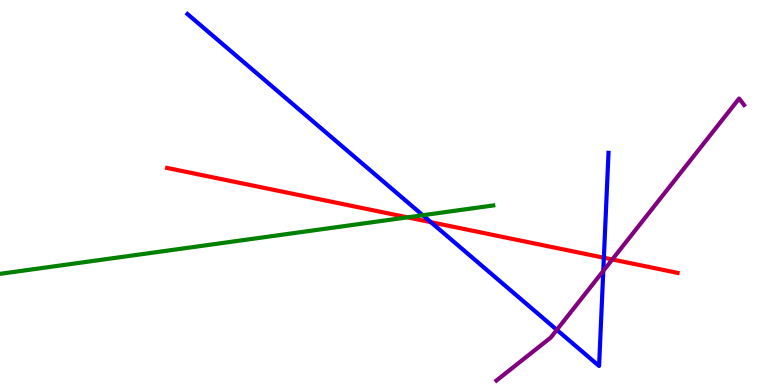[{'lines': ['blue', 'red'], 'intersections': [{'x': 5.56, 'y': 4.23}, {'x': 7.79, 'y': 3.31}]}, {'lines': ['green', 'red'], 'intersections': [{'x': 5.26, 'y': 4.35}]}, {'lines': ['purple', 'red'], 'intersections': [{'x': 7.9, 'y': 3.26}]}, {'lines': ['blue', 'green'], 'intersections': [{'x': 5.45, 'y': 4.41}]}, {'lines': ['blue', 'purple'], 'intersections': [{'x': 7.18, 'y': 1.43}, {'x': 7.78, 'y': 2.96}]}, {'lines': ['green', 'purple'], 'intersections': []}]